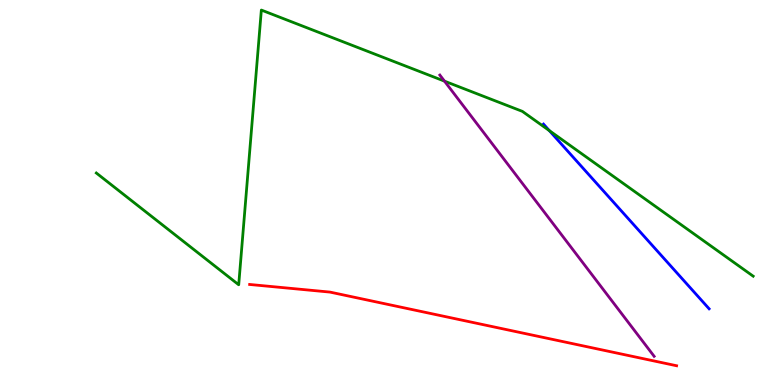[{'lines': ['blue', 'red'], 'intersections': []}, {'lines': ['green', 'red'], 'intersections': []}, {'lines': ['purple', 'red'], 'intersections': []}, {'lines': ['blue', 'green'], 'intersections': [{'x': 7.09, 'y': 6.61}]}, {'lines': ['blue', 'purple'], 'intersections': []}, {'lines': ['green', 'purple'], 'intersections': [{'x': 5.74, 'y': 7.89}]}]